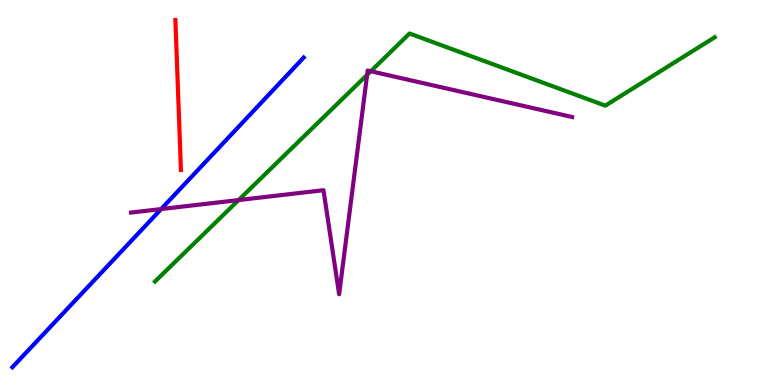[{'lines': ['blue', 'red'], 'intersections': []}, {'lines': ['green', 'red'], 'intersections': []}, {'lines': ['purple', 'red'], 'intersections': []}, {'lines': ['blue', 'green'], 'intersections': []}, {'lines': ['blue', 'purple'], 'intersections': [{'x': 2.08, 'y': 4.57}]}, {'lines': ['green', 'purple'], 'intersections': [{'x': 3.08, 'y': 4.8}, {'x': 4.74, 'y': 8.06}, {'x': 4.78, 'y': 8.15}]}]